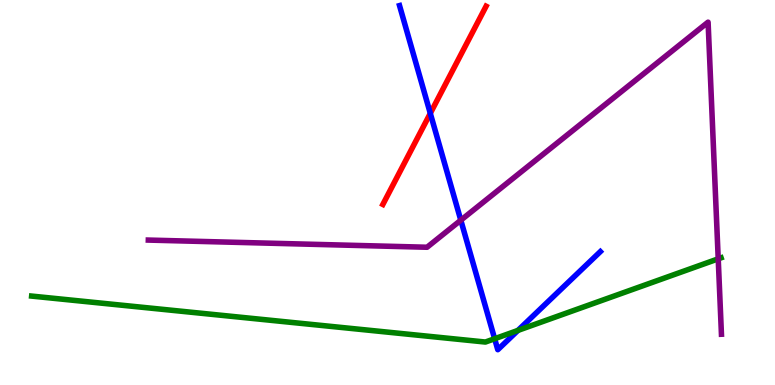[{'lines': ['blue', 'red'], 'intersections': [{'x': 5.55, 'y': 7.06}]}, {'lines': ['green', 'red'], 'intersections': []}, {'lines': ['purple', 'red'], 'intersections': []}, {'lines': ['blue', 'green'], 'intersections': [{'x': 6.38, 'y': 1.2}, {'x': 6.68, 'y': 1.42}]}, {'lines': ['blue', 'purple'], 'intersections': [{'x': 5.95, 'y': 4.28}]}, {'lines': ['green', 'purple'], 'intersections': [{'x': 9.27, 'y': 3.28}]}]